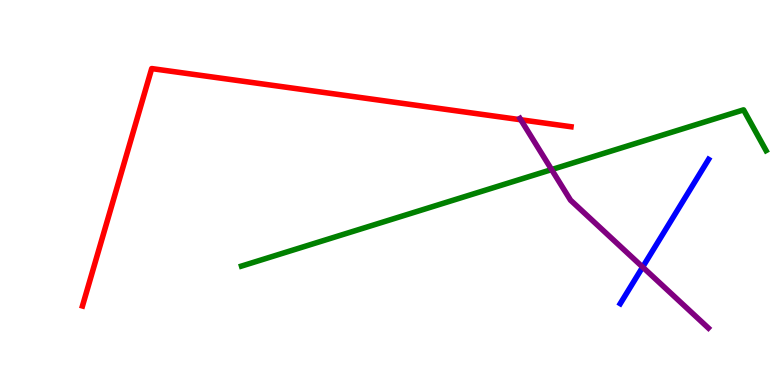[{'lines': ['blue', 'red'], 'intersections': []}, {'lines': ['green', 'red'], 'intersections': []}, {'lines': ['purple', 'red'], 'intersections': [{'x': 6.72, 'y': 6.89}]}, {'lines': ['blue', 'green'], 'intersections': []}, {'lines': ['blue', 'purple'], 'intersections': [{'x': 8.29, 'y': 3.06}]}, {'lines': ['green', 'purple'], 'intersections': [{'x': 7.12, 'y': 5.6}]}]